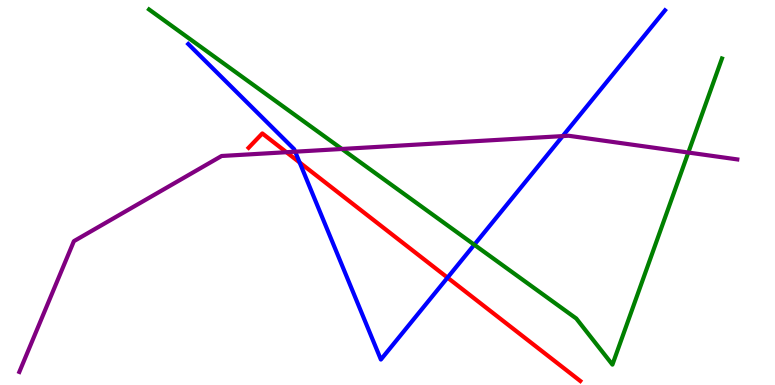[{'lines': ['blue', 'red'], 'intersections': [{'x': 3.87, 'y': 5.78}, {'x': 5.77, 'y': 2.79}]}, {'lines': ['green', 'red'], 'intersections': []}, {'lines': ['purple', 'red'], 'intersections': [{'x': 3.7, 'y': 6.05}]}, {'lines': ['blue', 'green'], 'intersections': [{'x': 6.12, 'y': 3.64}]}, {'lines': ['blue', 'purple'], 'intersections': [{'x': 3.81, 'y': 6.06}, {'x': 7.26, 'y': 6.47}]}, {'lines': ['green', 'purple'], 'intersections': [{'x': 4.41, 'y': 6.13}, {'x': 8.88, 'y': 6.04}]}]